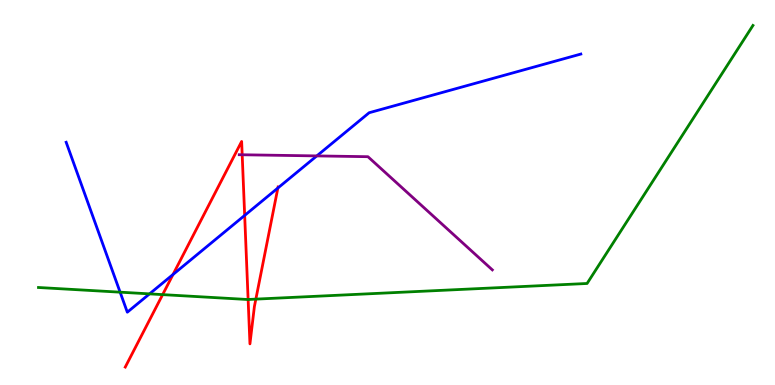[{'lines': ['blue', 'red'], 'intersections': [{'x': 2.23, 'y': 2.87}, {'x': 3.16, 'y': 4.41}, {'x': 3.59, 'y': 5.12}]}, {'lines': ['green', 'red'], 'intersections': [{'x': 2.1, 'y': 2.35}, {'x': 3.2, 'y': 2.22}, {'x': 3.3, 'y': 2.23}]}, {'lines': ['purple', 'red'], 'intersections': [{'x': 3.13, 'y': 5.98}]}, {'lines': ['blue', 'green'], 'intersections': [{'x': 1.55, 'y': 2.41}, {'x': 1.93, 'y': 2.37}]}, {'lines': ['blue', 'purple'], 'intersections': [{'x': 4.09, 'y': 5.95}]}, {'lines': ['green', 'purple'], 'intersections': []}]